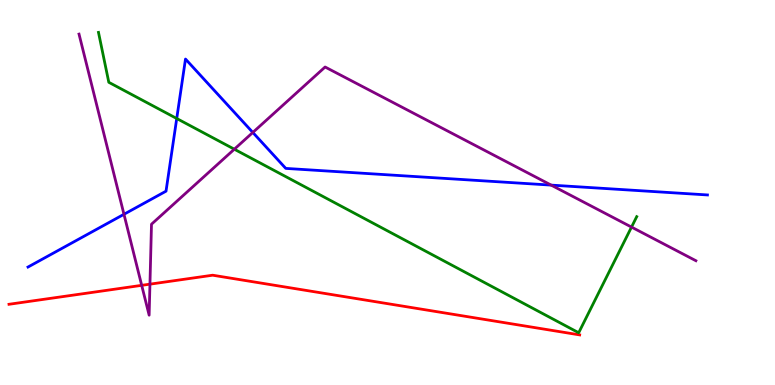[{'lines': ['blue', 'red'], 'intersections': []}, {'lines': ['green', 'red'], 'intersections': []}, {'lines': ['purple', 'red'], 'intersections': [{'x': 1.83, 'y': 2.59}, {'x': 1.93, 'y': 2.62}]}, {'lines': ['blue', 'green'], 'intersections': [{'x': 2.28, 'y': 6.92}]}, {'lines': ['blue', 'purple'], 'intersections': [{'x': 1.6, 'y': 4.43}, {'x': 3.26, 'y': 6.56}, {'x': 7.11, 'y': 5.19}]}, {'lines': ['green', 'purple'], 'intersections': [{'x': 3.02, 'y': 6.12}, {'x': 8.15, 'y': 4.1}]}]